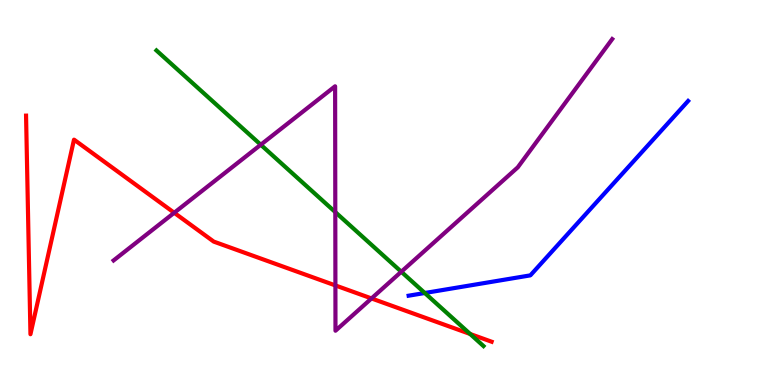[{'lines': ['blue', 'red'], 'intersections': []}, {'lines': ['green', 'red'], 'intersections': [{'x': 6.07, 'y': 1.33}]}, {'lines': ['purple', 'red'], 'intersections': [{'x': 2.25, 'y': 4.47}, {'x': 4.33, 'y': 2.59}, {'x': 4.79, 'y': 2.25}]}, {'lines': ['blue', 'green'], 'intersections': [{'x': 5.48, 'y': 2.39}]}, {'lines': ['blue', 'purple'], 'intersections': []}, {'lines': ['green', 'purple'], 'intersections': [{'x': 3.36, 'y': 6.24}, {'x': 4.33, 'y': 4.49}, {'x': 5.18, 'y': 2.94}]}]